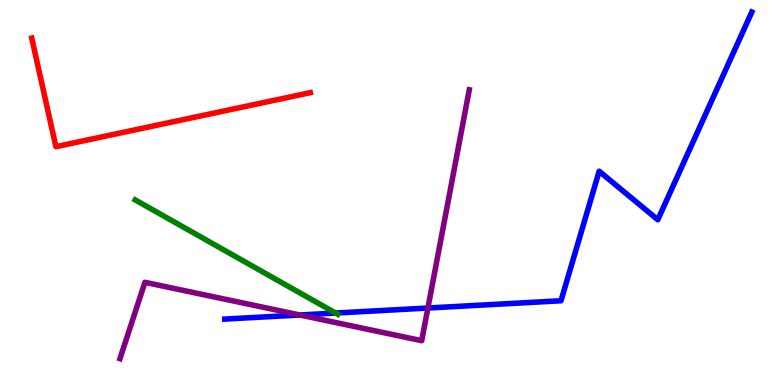[{'lines': ['blue', 'red'], 'intersections': []}, {'lines': ['green', 'red'], 'intersections': []}, {'lines': ['purple', 'red'], 'intersections': []}, {'lines': ['blue', 'green'], 'intersections': [{'x': 4.33, 'y': 1.87}]}, {'lines': ['blue', 'purple'], 'intersections': [{'x': 3.87, 'y': 1.82}, {'x': 5.52, 'y': 2.0}]}, {'lines': ['green', 'purple'], 'intersections': []}]